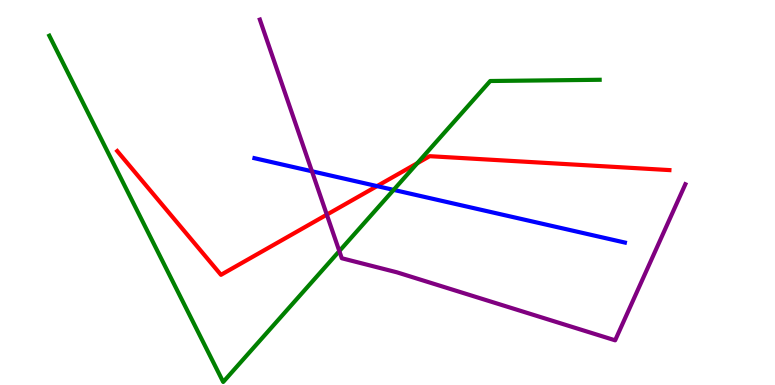[{'lines': ['blue', 'red'], 'intersections': [{'x': 4.86, 'y': 5.17}]}, {'lines': ['green', 'red'], 'intersections': [{'x': 5.38, 'y': 5.76}]}, {'lines': ['purple', 'red'], 'intersections': [{'x': 4.22, 'y': 4.42}]}, {'lines': ['blue', 'green'], 'intersections': [{'x': 5.08, 'y': 5.07}]}, {'lines': ['blue', 'purple'], 'intersections': [{'x': 4.02, 'y': 5.55}]}, {'lines': ['green', 'purple'], 'intersections': [{'x': 4.38, 'y': 3.48}]}]